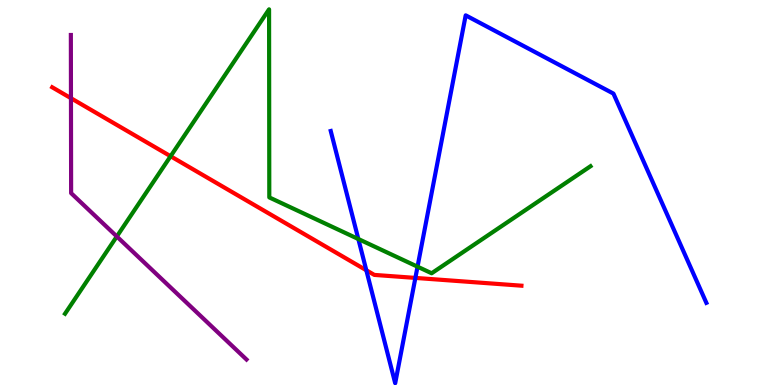[{'lines': ['blue', 'red'], 'intersections': [{'x': 4.73, 'y': 2.98}, {'x': 5.36, 'y': 2.78}]}, {'lines': ['green', 'red'], 'intersections': [{'x': 2.2, 'y': 5.94}]}, {'lines': ['purple', 'red'], 'intersections': [{'x': 0.916, 'y': 7.45}]}, {'lines': ['blue', 'green'], 'intersections': [{'x': 4.62, 'y': 3.79}, {'x': 5.39, 'y': 3.07}]}, {'lines': ['blue', 'purple'], 'intersections': []}, {'lines': ['green', 'purple'], 'intersections': [{'x': 1.51, 'y': 3.86}]}]